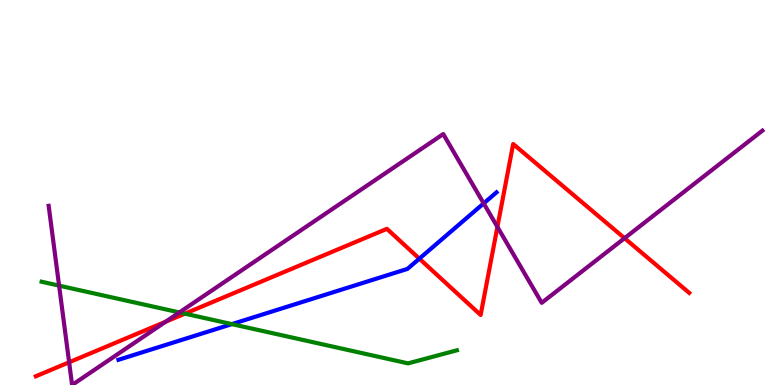[{'lines': ['blue', 'red'], 'intersections': [{'x': 5.41, 'y': 3.28}]}, {'lines': ['green', 'red'], 'intersections': [{'x': 2.39, 'y': 1.85}]}, {'lines': ['purple', 'red'], 'intersections': [{'x': 0.892, 'y': 0.59}, {'x': 2.14, 'y': 1.64}, {'x': 6.42, 'y': 4.11}, {'x': 8.06, 'y': 3.81}]}, {'lines': ['blue', 'green'], 'intersections': [{'x': 2.99, 'y': 1.58}]}, {'lines': ['blue', 'purple'], 'intersections': [{'x': 6.24, 'y': 4.72}]}, {'lines': ['green', 'purple'], 'intersections': [{'x': 0.763, 'y': 2.58}, {'x': 2.31, 'y': 1.88}]}]